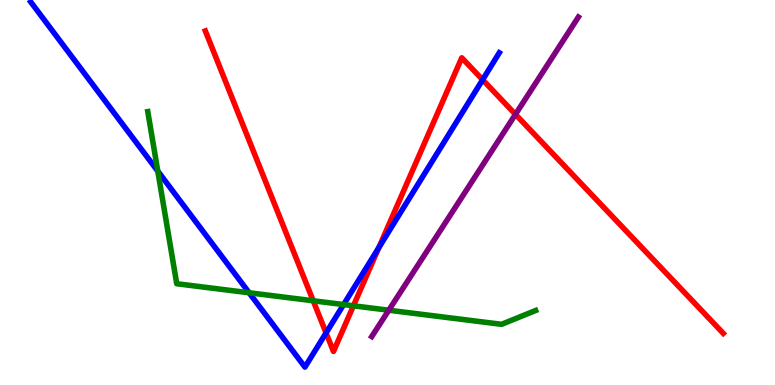[{'lines': ['blue', 'red'], 'intersections': [{'x': 4.21, 'y': 1.35}, {'x': 4.89, 'y': 3.57}, {'x': 6.23, 'y': 7.93}]}, {'lines': ['green', 'red'], 'intersections': [{'x': 4.04, 'y': 2.19}, {'x': 4.56, 'y': 2.06}]}, {'lines': ['purple', 'red'], 'intersections': [{'x': 6.65, 'y': 7.03}]}, {'lines': ['blue', 'green'], 'intersections': [{'x': 2.04, 'y': 5.55}, {'x': 3.21, 'y': 2.4}, {'x': 4.43, 'y': 2.09}]}, {'lines': ['blue', 'purple'], 'intersections': []}, {'lines': ['green', 'purple'], 'intersections': [{'x': 5.02, 'y': 1.94}]}]